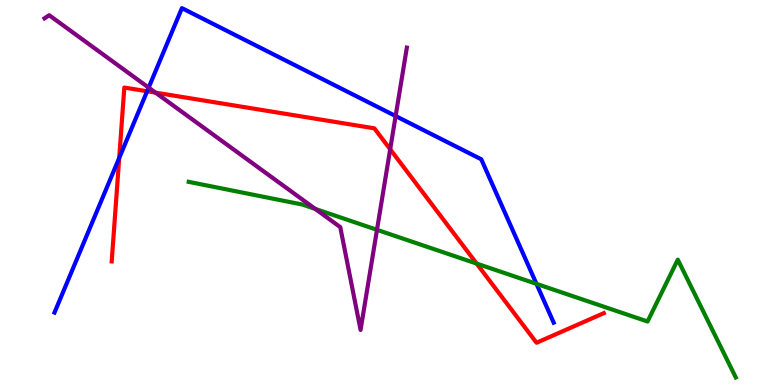[{'lines': ['blue', 'red'], 'intersections': [{'x': 1.54, 'y': 5.9}, {'x': 1.9, 'y': 7.63}]}, {'lines': ['green', 'red'], 'intersections': [{'x': 6.15, 'y': 3.15}]}, {'lines': ['purple', 'red'], 'intersections': [{'x': 2.01, 'y': 7.59}, {'x': 5.03, 'y': 6.12}]}, {'lines': ['blue', 'green'], 'intersections': [{'x': 6.92, 'y': 2.63}]}, {'lines': ['blue', 'purple'], 'intersections': [{'x': 1.92, 'y': 7.72}, {'x': 5.1, 'y': 6.99}]}, {'lines': ['green', 'purple'], 'intersections': [{'x': 4.07, 'y': 4.57}, {'x': 4.86, 'y': 4.03}]}]